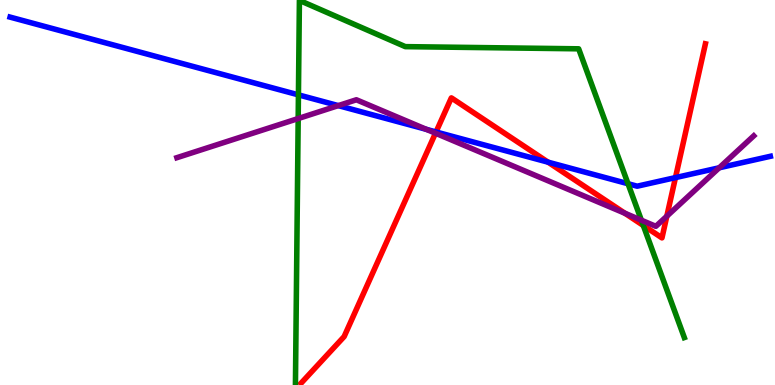[{'lines': ['blue', 'red'], 'intersections': [{'x': 5.63, 'y': 6.57}, {'x': 7.07, 'y': 5.79}, {'x': 8.72, 'y': 5.39}]}, {'lines': ['green', 'red'], 'intersections': [{'x': 8.3, 'y': 4.14}]}, {'lines': ['purple', 'red'], 'intersections': [{'x': 5.62, 'y': 6.54}, {'x': 8.06, 'y': 4.46}, {'x': 8.6, 'y': 4.38}]}, {'lines': ['blue', 'green'], 'intersections': [{'x': 3.85, 'y': 7.54}, {'x': 8.1, 'y': 5.23}]}, {'lines': ['blue', 'purple'], 'intersections': [{'x': 4.36, 'y': 7.26}, {'x': 5.5, 'y': 6.64}, {'x': 9.28, 'y': 5.64}]}, {'lines': ['green', 'purple'], 'intersections': [{'x': 3.85, 'y': 6.92}, {'x': 8.28, 'y': 4.28}]}]